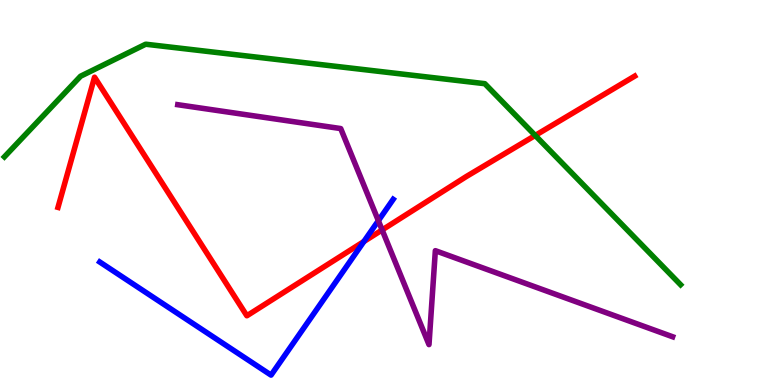[{'lines': ['blue', 'red'], 'intersections': [{'x': 4.7, 'y': 3.73}]}, {'lines': ['green', 'red'], 'intersections': [{'x': 6.91, 'y': 6.48}]}, {'lines': ['purple', 'red'], 'intersections': [{'x': 4.93, 'y': 4.03}]}, {'lines': ['blue', 'green'], 'intersections': []}, {'lines': ['blue', 'purple'], 'intersections': [{'x': 4.88, 'y': 4.27}]}, {'lines': ['green', 'purple'], 'intersections': []}]